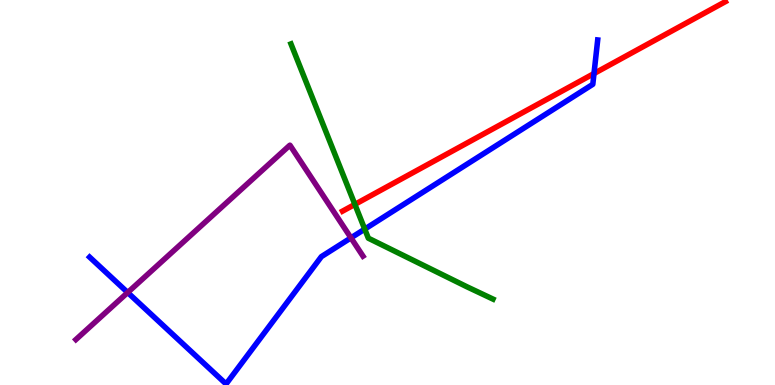[{'lines': ['blue', 'red'], 'intersections': [{'x': 7.66, 'y': 8.09}]}, {'lines': ['green', 'red'], 'intersections': [{'x': 4.58, 'y': 4.69}]}, {'lines': ['purple', 'red'], 'intersections': []}, {'lines': ['blue', 'green'], 'intersections': [{'x': 4.71, 'y': 4.05}]}, {'lines': ['blue', 'purple'], 'intersections': [{'x': 1.65, 'y': 2.4}, {'x': 4.53, 'y': 3.82}]}, {'lines': ['green', 'purple'], 'intersections': []}]